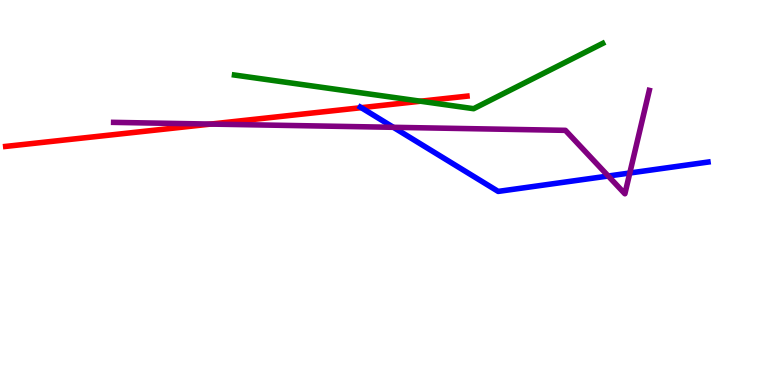[{'lines': ['blue', 'red'], 'intersections': [{'x': 4.66, 'y': 7.2}]}, {'lines': ['green', 'red'], 'intersections': [{'x': 5.43, 'y': 7.37}]}, {'lines': ['purple', 'red'], 'intersections': [{'x': 2.72, 'y': 6.78}]}, {'lines': ['blue', 'green'], 'intersections': []}, {'lines': ['blue', 'purple'], 'intersections': [{'x': 5.08, 'y': 6.69}, {'x': 7.85, 'y': 5.43}, {'x': 8.13, 'y': 5.51}]}, {'lines': ['green', 'purple'], 'intersections': []}]